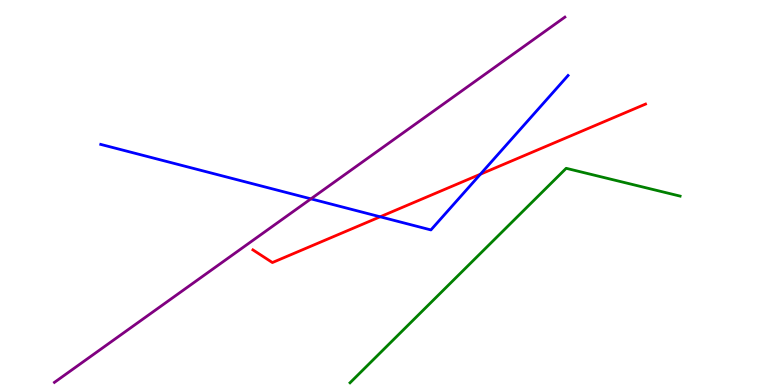[{'lines': ['blue', 'red'], 'intersections': [{'x': 4.91, 'y': 4.37}, {'x': 6.2, 'y': 5.47}]}, {'lines': ['green', 'red'], 'intersections': []}, {'lines': ['purple', 'red'], 'intersections': []}, {'lines': ['blue', 'green'], 'intersections': []}, {'lines': ['blue', 'purple'], 'intersections': [{'x': 4.01, 'y': 4.84}]}, {'lines': ['green', 'purple'], 'intersections': []}]